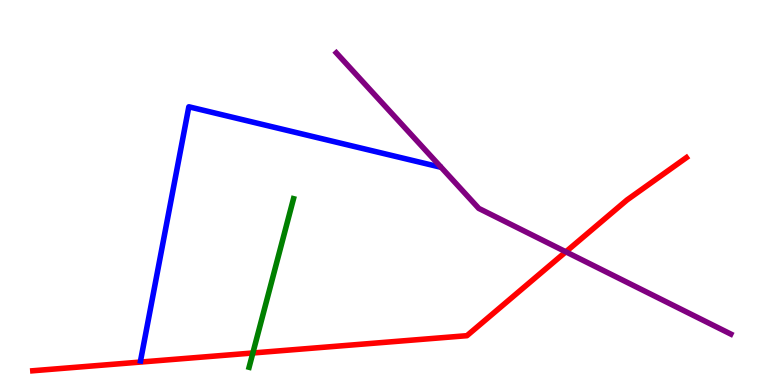[{'lines': ['blue', 'red'], 'intersections': []}, {'lines': ['green', 'red'], 'intersections': [{'x': 3.26, 'y': 0.832}]}, {'lines': ['purple', 'red'], 'intersections': [{'x': 7.3, 'y': 3.46}]}, {'lines': ['blue', 'green'], 'intersections': []}, {'lines': ['blue', 'purple'], 'intersections': []}, {'lines': ['green', 'purple'], 'intersections': []}]